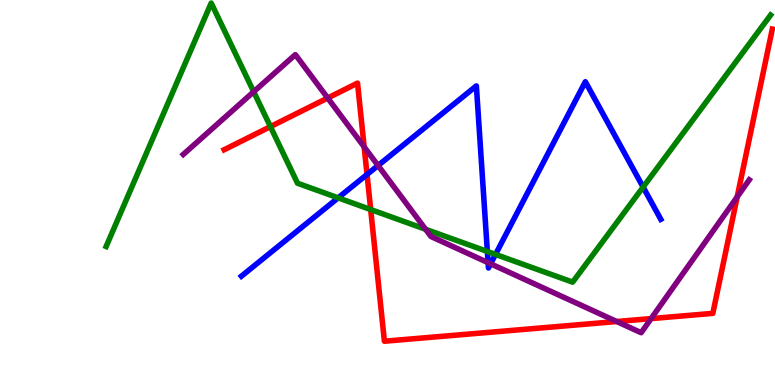[{'lines': ['blue', 'red'], 'intersections': [{'x': 4.74, 'y': 5.47}]}, {'lines': ['green', 'red'], 'intersections': [{'x': 3.49, 'y': 6.71}, {'x': 4.78, 'y': 4.56}]}, {'lines': ['purple', 'red'], 'intersections': [{'x': 4.23, 'y': 7.45}, {'x': 4.7, 'y': 6.18}, {'x': 7.96, 'y': 1.65}, {'x': 8.4, 'y': 1.72}, {'x': 9.51, 'y': 4.89}]}, {'lines': ['blue', 'green'], 'intersections': [{'x': 4.36, 'y': 4.86}, {'x': 6.29, 'y': 3.47}, {'x': 6.39, 'y': 3.39}, {'x': 8.3, 'y': 5.14}]}, {'lines': ['blue', 'purple'], 'intersections': [{'x': 4.88, 'y': 5.7}, {'x': 6.3, 'y': 3.18}, {'x': 6.33, 'y': 3.15}]}, {'lines': ['green', 'purple'], 'intersections': [{'x': 3.27, 'y': 7.62}, {'x': 5.49, 'y': 4.05}]}]